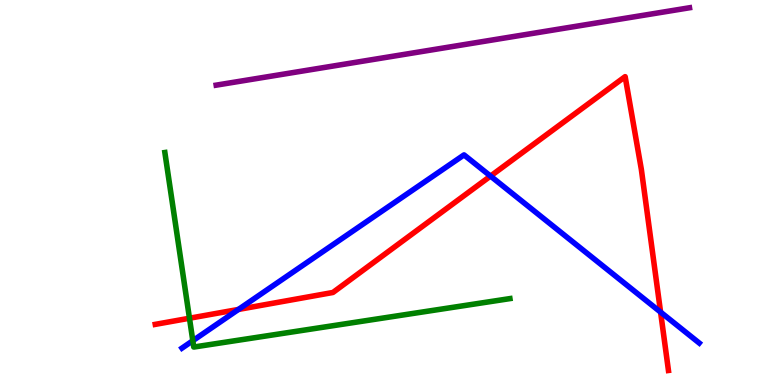[{'lines': ['blue', 'red'], 'intersections': [{'x': 3.08, 'y': 1.96}, {'x': 6.33, 'y': 5.43}, {'x': 8.52, 'y': 1.89}]}, {'lines': ['green', 'red'], 'intersections': [{'x': 2.44, 'y': 1.73}]}, {'lines': ['purple', 'red'], 'intersections': []}, {'lines': ['blue', 'green'], 'intersections': [{'x': 2.49, 'y': 1.15}]}, {'lines': ['blue', 'purple'], 'intersections': []}, {'lines': ['green', 'purple'], 'intersections': []}]